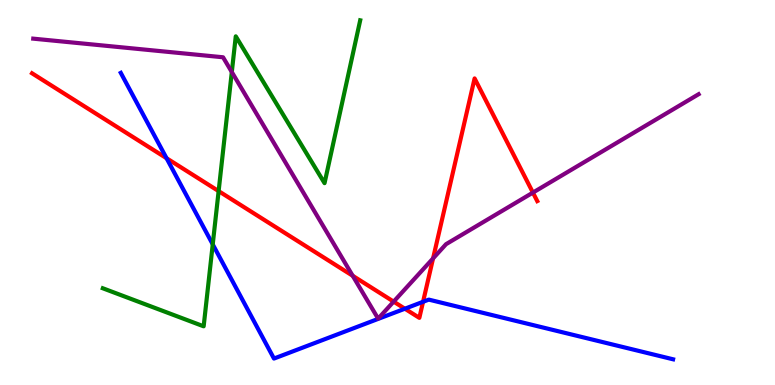[{'lines': ['blue', 'red'], 'intersections': [{'x': 2.15, 'y': 5.89}, {'x': 5.22, 'y': 1.98}, {'x': 5.46, 'y': 2.16}]}, {'lines': ['green', 'red'], 'intersections': [{'x': 2.82, 'y': 5.04}]}, {'lines': ['purple', 'red'], 'intersections': [{'x': 4.55, 'y': 2.84}, {'x': 5.08, 'y': 2.17}, {'x': 5.59, 'y': 3.29}, {'x': 6.88, 'y': 5.0}]}, {'lines': ['blue', 'green'], 'intersections': [{'x': 2.74, 'y': 3.65}]}, {'lines': ['blue', 'purple'], 'intersections': []}, {'lines': ['green', 'purple'], 'intersections': [{'x': 2.99, 'y': 8.13}]}]